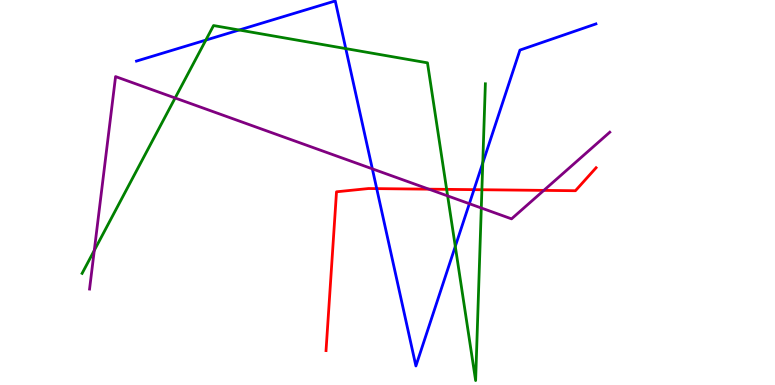[{'lines': ['blue', 'red'], 'intersections': [{'x': 4.86, 'y': 5.1}, {'x': 6.12, 'y': 5.07}]}, {'lines': ['green', 'red'], 'intersections': [{'x': 5.76, 'y': 5.08}, {'x': 6.22, 'y': 5.07}]}, {'lines': ['purple', 'red'], 'intersections': [{'x': 5.53, 'y': 5.09}, {'x': 7.02, 'y': 5.05}]}, {'lines': ['blue', 'green'], 'intersections': [{'x': 2.66, 'y': 8.96}, {'x': 3.09, 'y': 9.22}, {'x': 4.46, 'y': 8.74}, {'x': 5.87, 'y': 3.6}, {'x': 6.23, 'y': 5.77}]}, {'lines': ['blue', 'purple'], 'intersections': [{'x': 4.8, 'y': 5.61}, {'x': 6.06, 'y': 4.71}]}, {'lines': ['green', 'purple'], 'intersections': [{'x': 1.22, 'y': 3.5}, {'x': 2.26, 'y': 7.45}, {'x': 5.78, 'y': 4.91}, {'x': 6.21, 'y': 4.6}]}]